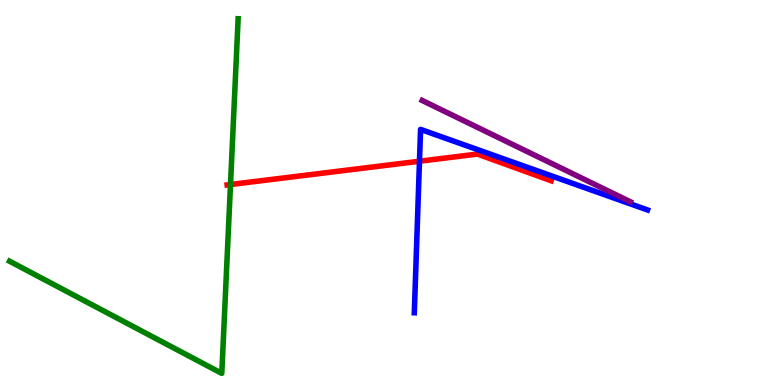[{'lines': ['blue', 'red'], 'intersections': [{'x': 5.41, 'y': 5.81}]}, {'lines': ['green', 'red'], 'intersections': [{'x': 2.97, 'y': 5.21}]}, {'lines': ['purple', 'red'], 'intersections': []}, {'lines': ['blue', 'green'], 'intersections': []}, {'lines': ['blue', 'purple'], 'intersections': []}, {'lines': ['green', 'purple'], 'intersections': []}]